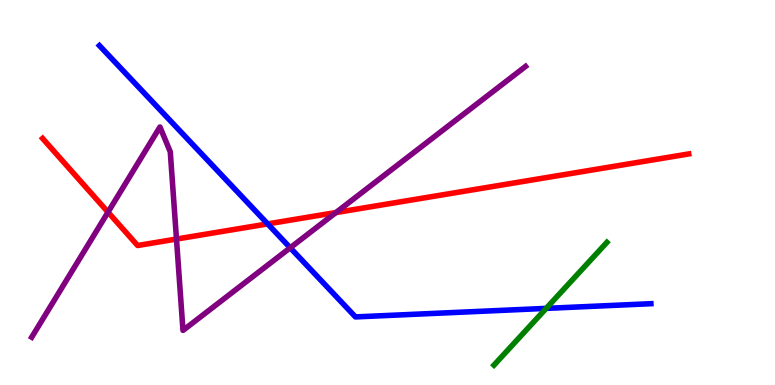[{'lines': ['blue', 'red'], 'intersections': [{'x': 3.45, 'y': 4.18}]}, {'lines': ['green', 'red'], 'intersections': []}, {'lines': ['purple', 'red'], 'intersections': [{'x': 1.39, 'y': 4.49}, {'x': 2.28, 'y': 3.79}, {'x': 4.33, 'y': 4.48}]}, {'lines': ['blue', 'green'], 'intersections': [{'x': 7.05, 'y': 1.99}]}, {'lines': ['blue', 'purple'], 'intersections': [{'x': 3.74, 'y': 3.56}]}, {'lines': ['green', 'purple'], 'intersections': []}]